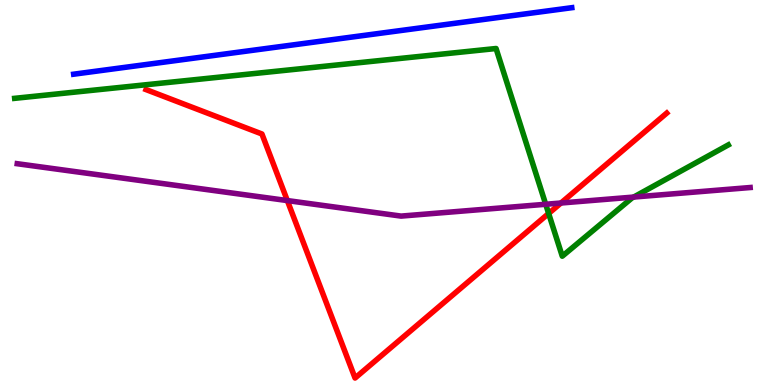[{'lines': ['blue', 'red'], 'intersections': []}, {'lines': ['green', 'red'], 'intersections': [{'x': 7.08, 'y': 4.46}]}, {'lines': ['purple', 'red'], 'intersections': [{'x': 3.71, 'y': 4.79}, {'x': 7.24, 'y': 4.73}]}, {'lines': ['blue', 'green'], 'intersections': []}, {'lines': ['blue', 'purple'], 'intersections': []}, {'lines': ['green', 'purple'], 'intersections': [{'x': 7.04, 'y': 4.69}, {'x': 8.18, 'y': 4.88}]}]